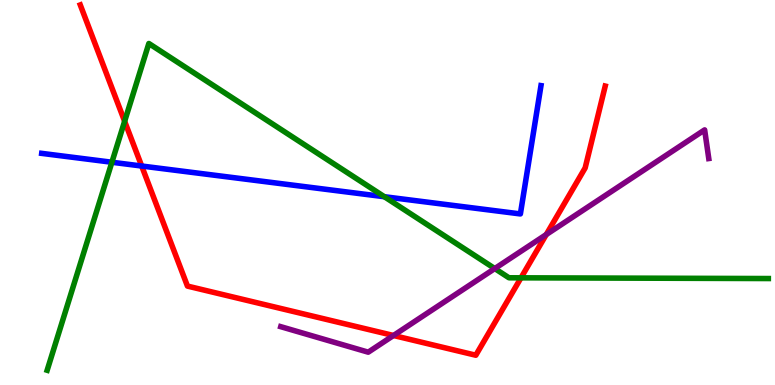[{'lines': ['blue', 'red'], 'intersections': [{'x': 1.83, 'y': 5.69}]}, {'lines': ['green', 'red'], 'intersections': [{'x': 1.61, 'y': 6.85}, {'x': 6.72, 'y': 2.78}]}, {'lines': ['purple', 'red'], 'intersections': [{'x': 5.08, 'y': 1.29}, {'x': 7.05, 'y': 3.91}]}, {'lines': ['blue', 'green'], 'intersections': [{'x': 1.44, 'y': 5.79}, {'x': 4.96, 'y': 4.89}]}, {'lines': ['blue', 'purple'], 'intersections': []}, {'lines': ['green', 'purple'], 'intersections': [{'x': 6.38, 'y': 3.02}]}]